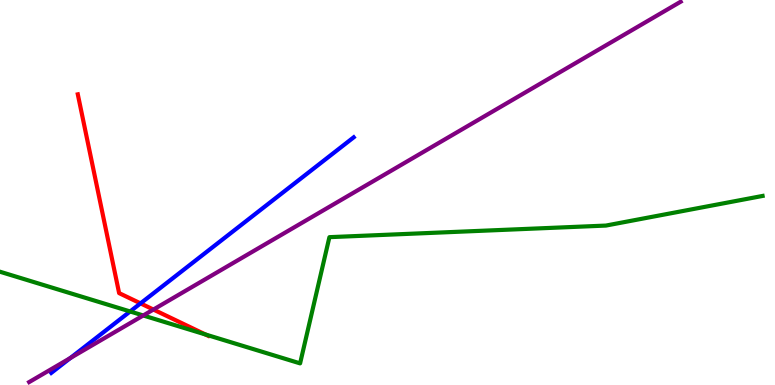[{'lines': ['blue', 'red'], 'intersections': [{'x': 1.81, 'y': 2.12}]}, {'lines': ['green', 'red'], 'intersections': [{'x': 2.65, 'y': 1.31}]}, {'lines': ['purple', 'red'], 'intersections': [{'x': 1.98, 'y': 1.96}]}, {'lines': ['blue', 'green'], 'intersections': [{'x': 1.68, 'y': 1.91}]}, {'lines': ['blue', 'purple'], 'intersections': [{'x': 0.908, 'y': 0.7}]}, {'lines': ['green', 'purple'], 'intersections': [{'x': 1.85, 'y': 1.81}]}]